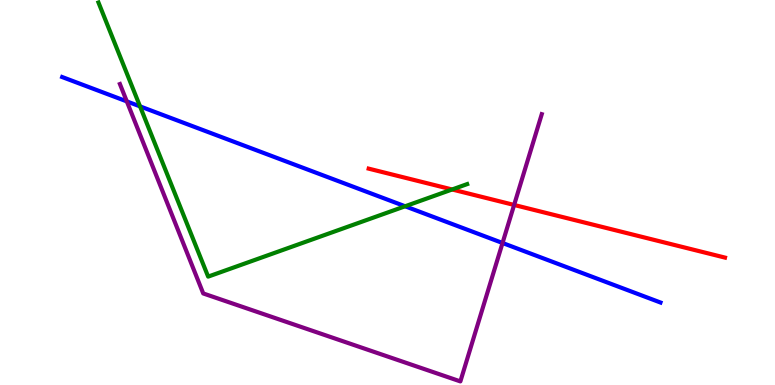[{'lines': ['blue', 'red'], 'intersections': []}, {'lines': ['green', 'red'], 'intersections': [{'x': 5.83, 'y': 5.08}]}, {'lines': ['purple', 'red'], 'intersections': [{'x': 6.63, 'y': 4.68}]}, {'lines': ['blue', 'green'], 'intersections': [{'x': 1.81, 'y': 7.24}, {'x': 5.23, 'y': 4.64}]}, {'lines': ['blue', 'purple'], 'intersections': [{'x': 1.64, 'y': 7.37}, {'x': 6.48, 'y': 3.69}]}, {'lines': ['green', 'purple'], 'intersections': []}]